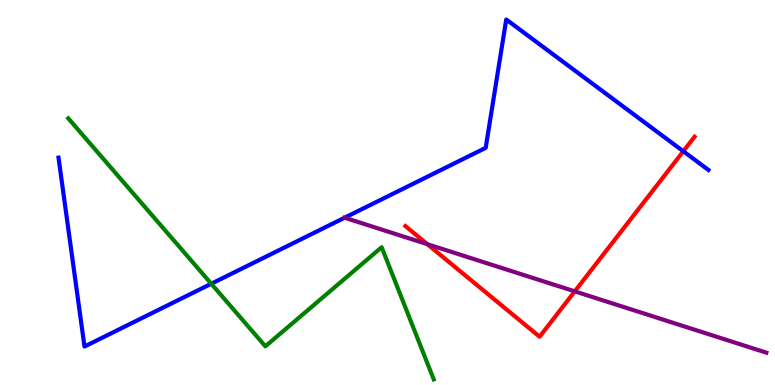[{'lines': ['blue', 'red'], 'intersections': [{'x': 8.82, 'y': 6.07}]}, {'lines': ['green', 'red'], 'intersections': []}, {'lines': ['purple', 'red'], 'intersections': [{'x': 5.51, 'y': 3.66}, {'x': 7.42, 'y': 2.43}]}, {'lines': ['blue', 'green'], 'intersections': [{'x': 2.73, 'y': 2.63}]}, {'lines': ['blue', 'purple'], 'intersections': []}, {'lines': ['green', 'purple'], 'intersections': []}]